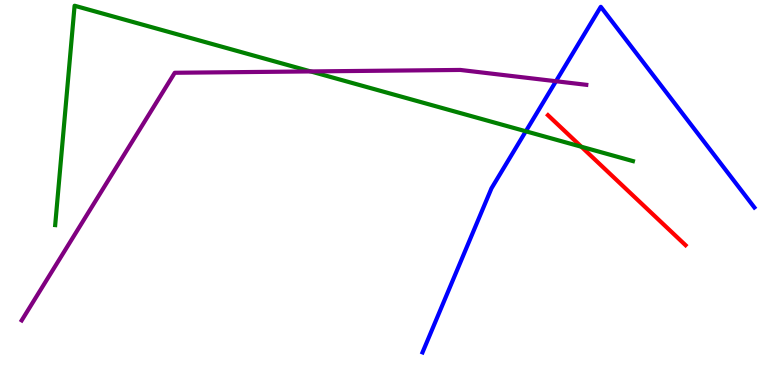[{'lines': ['blue', 'red'], 'intersections': []}, {'lines': ['green', 'red'], 'intersections': [{'x': 7.5, 'y': 6.19}]}, {'lines': ['purple', 'red'], 'intersections': []}, {'lines': ['blue', 'green'], 'intersections': [{'x': 6.78, 'y': 6.59}]}, {'lines': ['blue', 'purple'], 'intersections': [{'x': 7.17, 'y': 7.89}]}, {'lines': ['green', 'purple'], 'intersections': [{'x': 4.01, 'y': 8.14}]}]